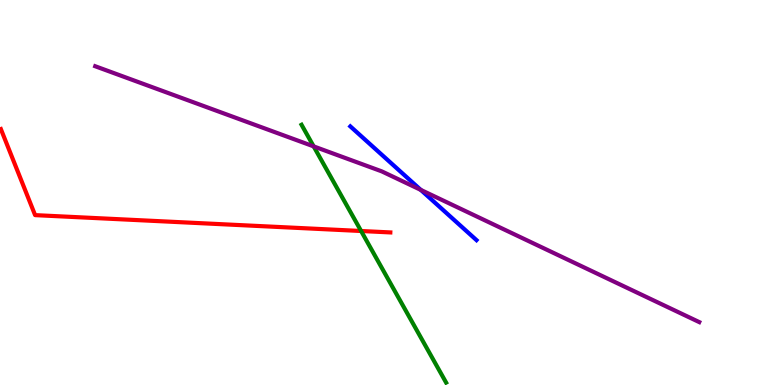[{'lines': ['blue', 'red'], 'intersections': []}, {'lines': ['green', 'red'], 'intersections': [{'x': 4.66, 'y': 4.0}]}, {'lines': ['purple', 'red'], 'intersections': []}, {'lines': ['blue', 'green'], 'intersections': []}, {'lines': ['blue', 'purple'], 'intersections': [{'x': 5.43, 'y': 5.07}]}, {'lines': ['green', 'purple'], 'intersections': [{'x': 4.05, 'y': 6.2}]}]